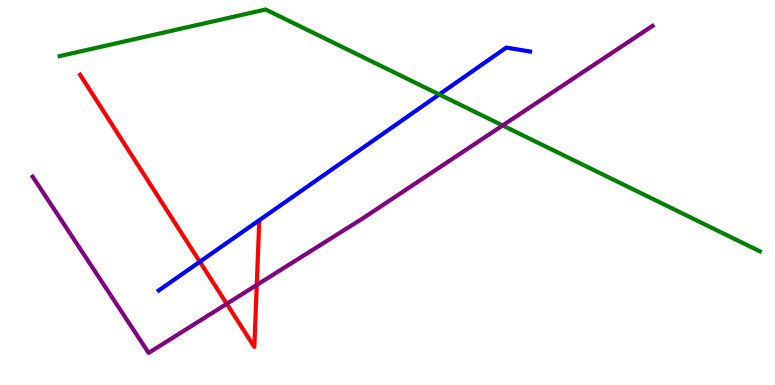[{'lines': ['blue', 'red'], 'intersections': [{'x': 2.58, 'y': 3.2}]}, {'lines': ['green', 'red'], 'intersections': []}, {'lines': ['purple', 'red'], 'intersections': [{'x': 2.93, 'y': 2.11}, {'x': 3.31, 'y': 2.6}]}, {'lines': ['blue', 'green'], 'intersections': [{'x': 5.67, 'y': 7.55}]}, {'lines': ['blue', 'purple'], 'intersections': []}, {'lines': ['green', 'purple'], 'intersections': [{'x': 6.49, 'y': 6.74}]}]